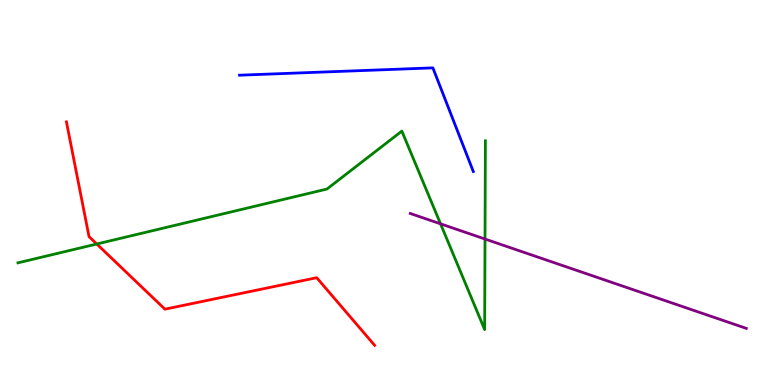[{'lines': ['blue', 'red'], 'intersections': []}, {'lines': ['green', 'red'], 'intersections': [{'x': 1.25, 'y': 3.66}]}, {'lines': ['purple', 'red'], 'intersections': []}, {'lines': ['blue', 'green'], 'intersections': []}, {'lines': ['blue', 'purple'], 'intersections': []}, {'lines': ['green', 'purple'], 'intersections': [{'x': 5.68, 'y': 4.19}, {'x': 6.26, 'y': 3.79}]}]